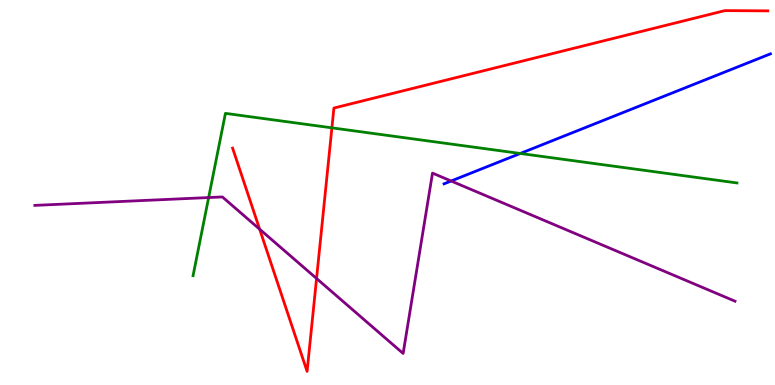[{'lines': ['blue', 'red'], 'intersections': []}, {'lines': ['green', 'red'], 'intersections': [{'x': 4.28, 'y': 6.68}]}, {'lines': ['purple', 'red'], 'intersections': [{'x': 3.35, 'y': 4.05}, {'x': 4.08, 'y': 2.77}]}, {'lines': ['blue', 'green'], 'intersections': [{'x': 6.71, 'y': 6.01}]}, {'lines': ['blue', 'purple'], 'intersections': [{'x': 5.82, 'y': 5.3}]}, {'lines': ['green', 'purple'], 'intersections': [{'x': 2.69, 'y': 4.87}]}]